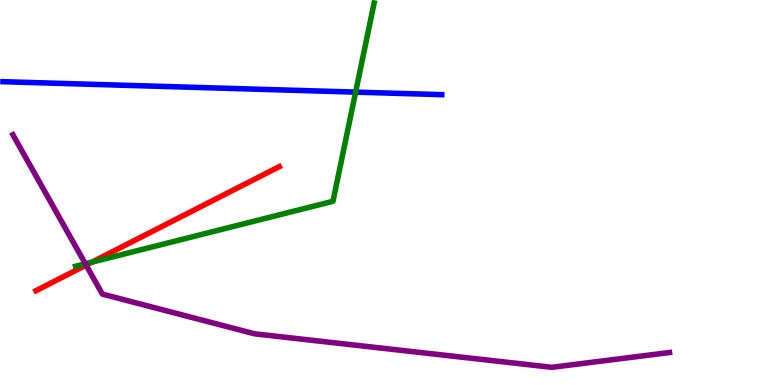[{'lines': ['blue', 'red'], 'intersections': []}, {'lines': ['green', 'red'], 'intersections': [{'x': 1.19, 'y': 3.19}]}, {'lines': ['purple', 'red'], 'intersections': [{'x': 1.11, 'y': 3.11}]}, {'lines': ['blue', 'green'], 'intersections': [{'x': 4.59, 'y': 7.61}]}, {'lines': ['blue', 'purple'], 'intersections': []}, {'lines': ['green', 'purple'], 'intersections': [{'x': 1.1, 'y': 3.15}]}]